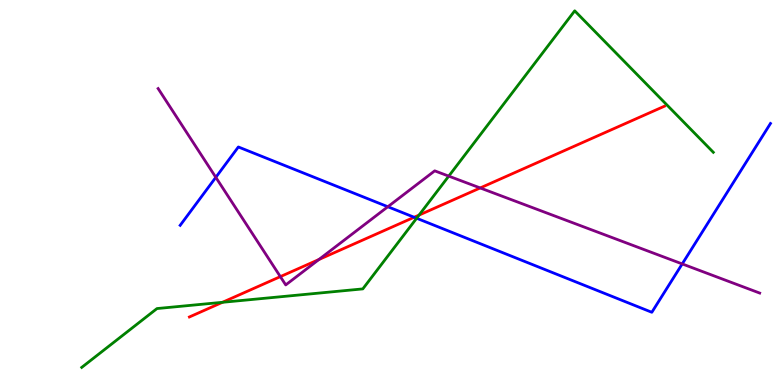[{'lines': ['blue', 'red'], 'intersections': [{'x': 5.34, 'y': 4.36}]}, {'lines': ['green', 'red'], 'intersections': [{'x': 2.87, 'y': 2.15}, {'x': 5.41, 'y': 4.41}]}, {'lines': ['purple', 'red'], 'intersections': [{'x': 3.62, 'y': 2.81}, {'x': 4.11, 'y': 3.26}, {'x': 6.2, 'y': 5.12}]}, {'lines': ['blue', 'green'], 'intersections': [{'x': 5.38, 'y': 4.33}]}, {'lines': ['blue', 'purple'], 'intersections': [{'x': 2.78, 'y': 5.39}, {'x': 5.0, 'y': 4.63}, {'x': 8.8, 'y': 3.14}]}, {'lines': ['green', 'purple'], 'intersections': [{'x': 5.79, 'y': 5.43}]}]